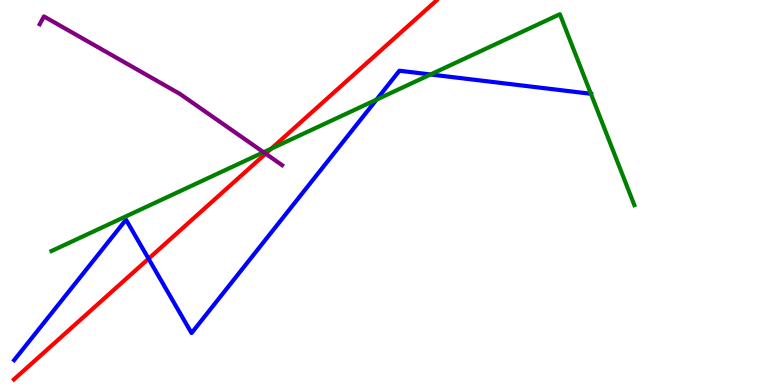[{'lines': ['blue', 'red'], 'intersections': [{'x': 1.92, 'y': 3.28}]}, {'lines': ['green', 'red'], 'intersections': [{'x': 3.5, 'y': 6.14}]}, {'lines': ['purple', 'red'], 'intersections': [{'x': 3.43, 'y': 6.01}]}, {'lines': ['blue', 'green'], 'intersections': [{'x': 4.86, 'y': 7.41}, {'x': 5.56, 'y': 8.07}, {'x': 7.62, 'y': 7.56}]}, {'lines': ['blue', 'purple'], 'intersections': []}, {'lines': ['green', 'purple'], 'intersections': [{'x': 3.4, 'y': 6.05}]}]